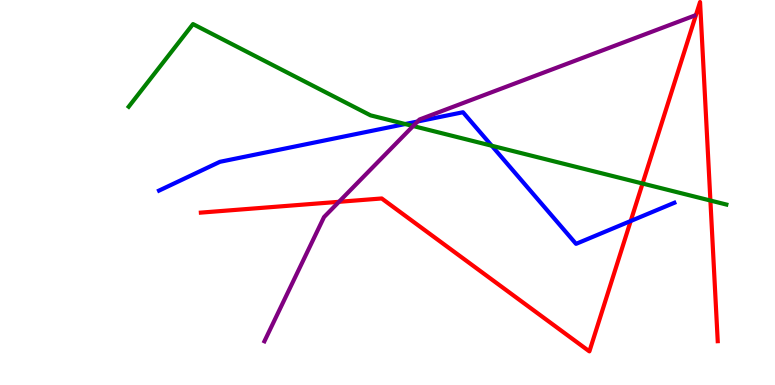[{'lines': ['blue', 'red'], 'intersections': [{'x': 8.14, 'y': 4.26}]}, {'lines': ['green', 'red'], 'intersections': [{'x': 8.29, 'y': 5.23}, {'x': 9.17, 'y': 4.79}]}, {'lines': ['purple', 'red'], 'intersections': [{'x': 4.37, 'y': 4.76}]}, {'lines': ['blue', 'green'], 'intersections': [{'x': 5.23, 'y': 6.78}, {'x': 6.35, 'y': 6.21}]}, {'lines': ['blue', 'purple'], 'intersections': [{'x': 5.39, 'y': 6.84}]}, {'lines': ['green', 'purple'], 'intersections': [{'x': 5.33, 'y': 6.73}]}]